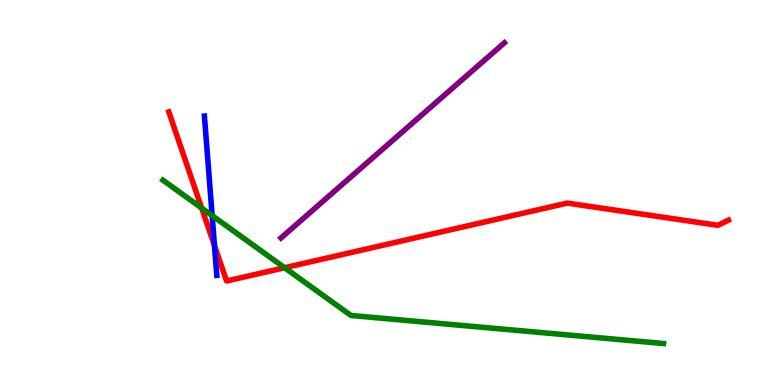[{'lines': ['blue', 'red'], 'intersections': [{'x': 2.77, 'y': 3.62}]}, {'lines': ['green', 'red'], 'intersections': [{'x': 2.6, 'y': 4.6}, {'x': 3.67, 'y': 3.05}]}, {'lines': ['purple', 'red'], 'intersections': []}, {'lines': ['blue', 'green'], 'intersections': [{'x': 2.74, 'y': 4.4}]}, {'lines': ['blue', 'purple'], 'intersections': []}, {'lines': ['green', 'purple'], 'intersections': []}]